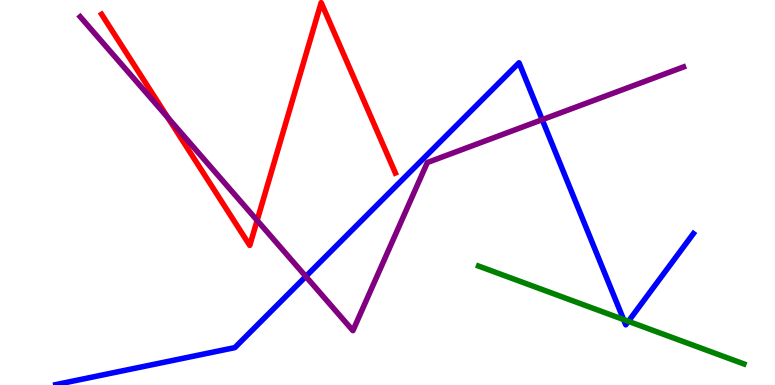[{'lines': ['blue', 'red'], 'intersections': []}, {'lines': ['green', 'red'], 'intersections': []}, {'lines': ['purple', 'red'], 'intersections': [{'x': 2.17, 'y': 6.95}, {'x': 3.32, 'y': 4.28}]}, {'lines': ['blue', 'green'], 'intersections': [{'x': 8.05, 'y': 1.7}, {'x': 8.11, 'y': 1.65}]}, {'lines': ['blue', 'purple'], 'intersections': [{'x': 3.95, 'y': 2.82}, {'x': 7.0, 'y': 6.89}]}, {'lines': ['green', 'purple'], 'intersections': []}]